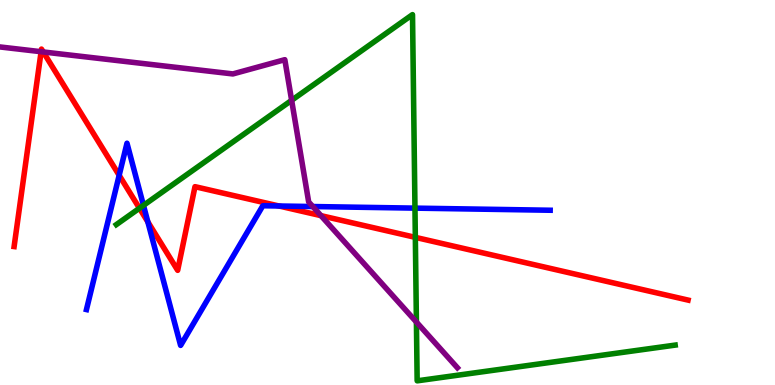[{'lines': ['blue', 'red'], 'intersections': [{'x': 1.54, 'y': 5.45}, {'x': 1.91, 'y': 4.24}, {'x': 3.6, 'y': 4.65}]}, {'lines': ['green', 'red'], 'intersections': [{'x': 1.8, 'y': 4.59}, {'x': 5.36, 'y': 3.83}]}, {'lines': ['purple', 'red'], 'intersections': [{'x': 0.53, 'y': 8.66}, {'x': 0.558, 'y': 8.65}, {'x': 4.14, 'y': 4.4}]}, {'lines': ['blue', 'green'], 'intersections': [{'x': 1.85, 'y': 4.67}, {'x': 5.35, 'y': 4.59}]}, {'lines': ['blue', 'purple'], 'intersections': [{'x': 4.04, 'y': 4.64}]}, {'lines': ['green', 'purple'], 'intersections': [{'x': 3.76, 'y': 7.39}, {'x': 5.37, 'y': 1.63}]}]